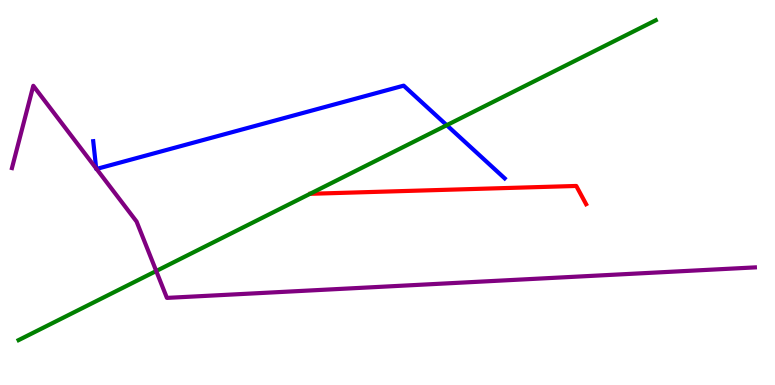[{'lines': ['blue', 'red'], 'intersections': []}, {'lines': ['green', 'red'], 'intersections': []}, {'lines': ['purple', 'red'], 'intersections': []}, {'lines': ['blue', 'green'], 'intersections': [{'x': 5.76, 'y': 6.75}]}, {'lines': ['blue', 'purple'], 'intersections': [{'x': 1.24, 'y': 5.62}, {'x': 1.25, 'y': 5.61}]}, {'lines': ['green', 'purple'], 'intersections': [{'x': 2.02, 'y': 2.96}]}]